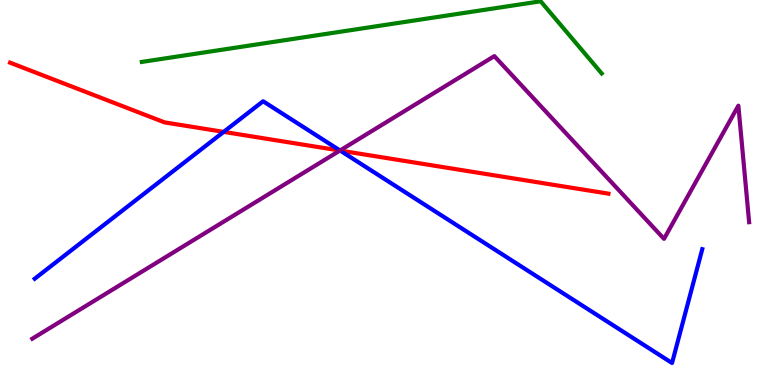[{'lines': ['blue', 'red'], 'intersections': [{'x': 2.89, 'y': 6.57}, {'x': 4.39, 'y': 6.09}]}, {'lines': ['green', 'red'], 'intersections': []}, {'lines': ['purple', 'red'], 'intersections': [{'x': 4.39, 'y': 6.09}]}, {'lines': ['blue', 'green'], 'intersections': []}, {'lines': ['blue', 'purple'], 'intersections': [{'x': 4.39, 'y': 6.09}]}, {'lines': ['green', 'purple'], 'intersections': []}]